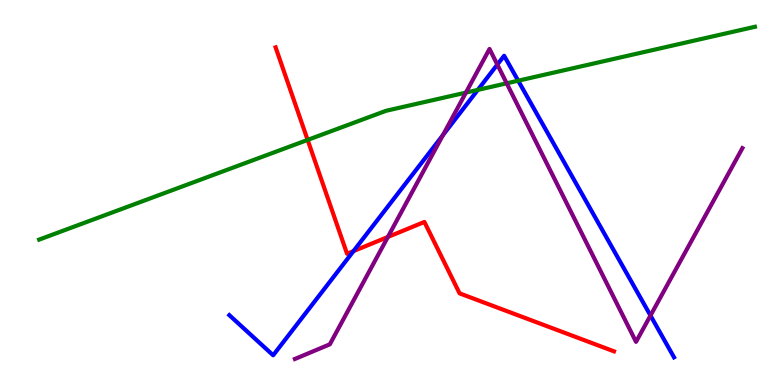[{'lines': ['blue', 'red'], 'intersections': [{'x': 4.56, 'y': 3.48}]}, {'lines': ['green', 'red'], 'intersections': [{'x': 3.97, 'y': 6.37}]}, {'lines': ['purple', 'red'], 'intersections': [{'x': 5.0, 'y': 3.84}]}, {'lines': ['blue', 'green'], 'intersections': [{'x': 6.17, 'y': 7.67}, {'x': 6.69, 'y': 7.9}]}, {'lines': ['blue', 'purple'], 'intersections': [{'x': 5.72, 'y': 6.49}, {'x': 6.42, 'y': 8.32}, {'x': 8.39, 'y': 1.8}]}, {'lines': ['green', 'purple'], 'intersections': [{'x': 6.01, 'y': 7.59}, {'x': 6.54, 'y': 7.84}]}]